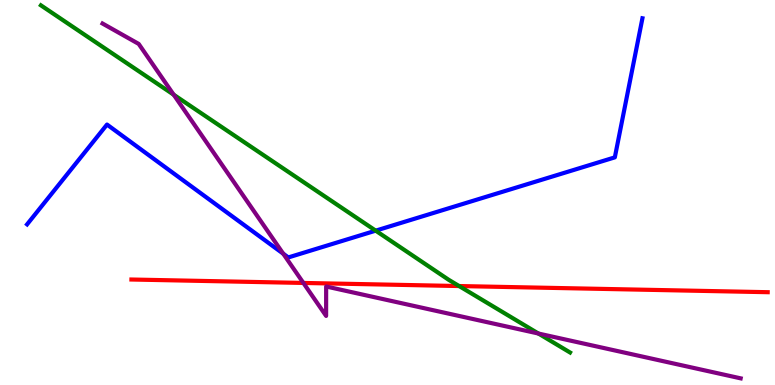[{'lines': ['blue', 'red'], 'intersections': []}, {'lines': ['green', 'red'], 'intersections': [{'x': 5.92, 'y': 2.57}]}, {'lines': ['purple', 'red'], 'intersections': [{'x': 3.91, 'y': 2.65}]}, {'lines': ['blue', 'green'], 'intersections': [{'x': 4.85, 'y': 4.01}]}, {'lines': ['blue', 'purple'], 'intersections': [{'x': 3.65, 'y': 3.41}]}, {'lines': ['green', 'purple'], 'intersections': [{'x': 2.24, 'y': 7.54}, {'x': 6.95, 'y': 1.34}]}]